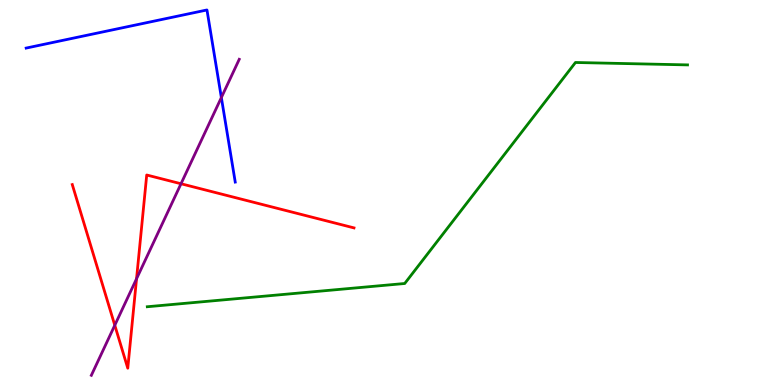[{'lines': ['blue', 'red'], 'intersections': []}, {'lines': ['green', 'red'], 'intersections': []}, {'lines': ['purple', 'red'], 'intersections': [{'x': 1.48, 'y': 1.55}, {'x': 1.76, 'y': 2.76}, {'x': 2.34, 'y': 5.23}]}, {'lines': ['blue', 'green'], 'intersections': []}, {'lines': ['blue', 'purple'], 'intersections': [{'x': 2.86, 'y': 7.47}]}, {'lines': ['green', 'purple'], 'intersections': []}]